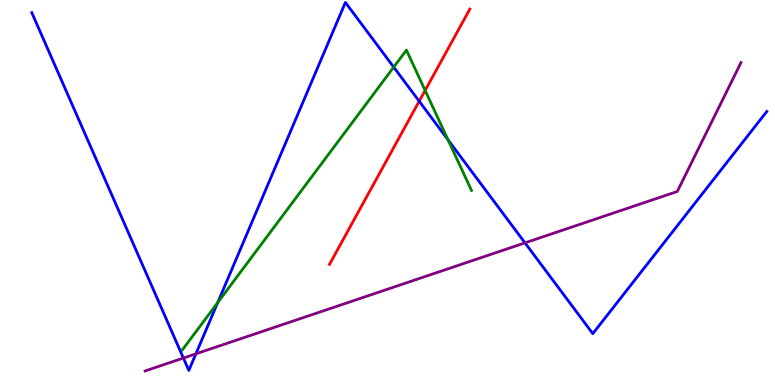[{'lines': ['blue', 'red'], 'intersections': [{'x': 5.41, 'y': 7.37}]}, {'lines': ['green', 'red'], 'intersections': [{'x': 5.49, 'y': 7.65}]}, {'lines': ['purple', 'red'], 'intersections': []}, {'lines': ['blue', 'green'], 'intersections': [{'x': 2.81, 'y': 2.14}, {'x': 5.08, 'y': 8.26}, {'x': 5.78, 'y': 6.37}]}, {'lines': ['blue', 'purple'], 'intersections': [{'x': 2.37, 'y': 0.7}, {'x': 2.53, 'y': 0.81}, {'x': 6.77, 'y': 3.69}]}, {'lines': ['green', 'purple'], 'intersections': []}]